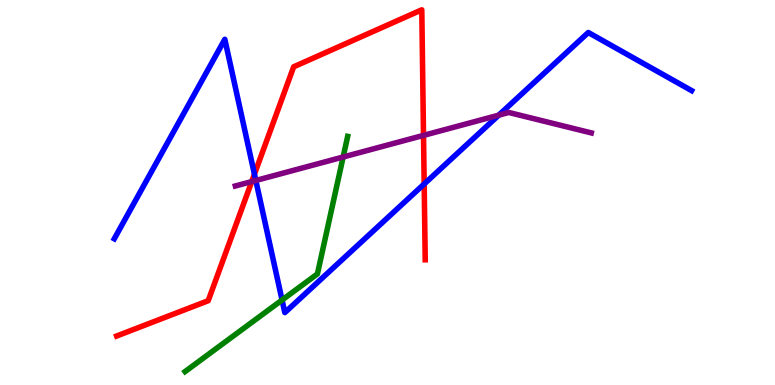[{'lines': ['blue', 'red'], 'intersections': [{'x': 3.28, 'y': 5.48}, {'x': 5.47, 'y': 5.22}]}, {'lines': ['green', 'red'], 'intersections': []}, {'lines': ['purple', 'red'], 'intersections': [{'x': 3.25, 'y': 5.28}, {'x': 5.46, 'y': 6.48}]}, {'lines': ['blue', 'green'], 'intersections': [{'x': 3.64, 'y': 2.21}]}, {'lines': ['blue', 'purple'], 'intersections': [{'x': 3.3, 'y': 5.31}, {'x': 6.44, 'y': 7.01}]}, {'lines': ['green', 'purple'], 'intersections': [{'x': 4.43, 'y': 5.92}]}]